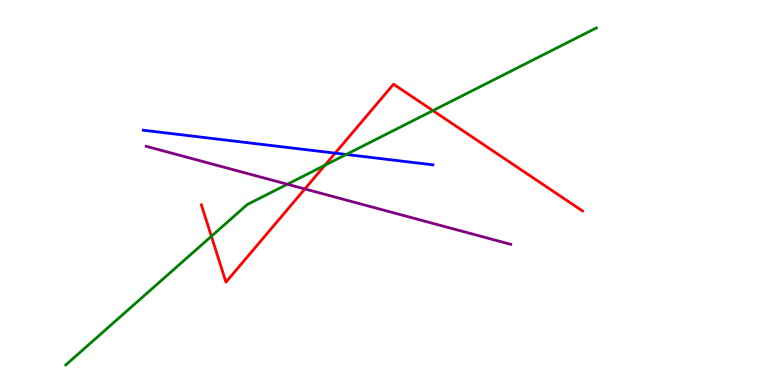[{'lines': ['blue', 'red'], 'intersections': [{'x': 4.32, 'y': 6.02}]}, {'lines': ['green', 'red'], 'intersections': [{'x': 2.73, 'y': 3.86}, {'x': 4.19, 'y': 5.71}, {'x': 5.59, 'y': 7.13}]}, {'lines': ['purple', 'red'], 'intersections': [{'x': 3.93, 'y': 5.09}]}, {'lines': ['blue', 'green'], 'intersections': [{'x': 4.47, 'y': 5.99}]}, {'lines': ['blue', 'purple'], 'intersections': []}, {'lines': ['green', 'purple'], 'intersections': [{'x': 3.71, 'y': 5.21}]}]